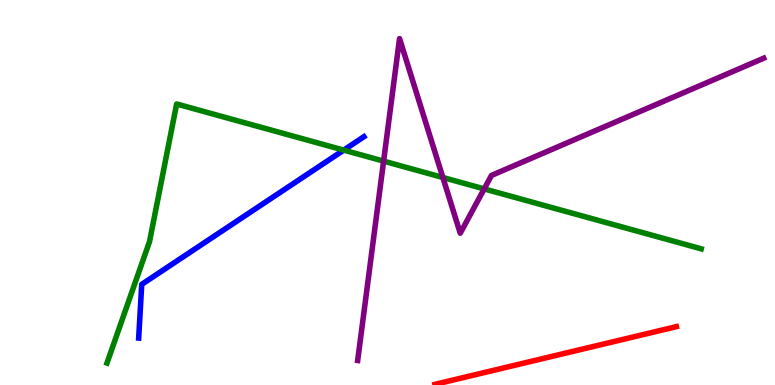[{'lines': ['blue', 'red'], 'intersections': []}, {'lines': ['green', 'red'], 'intersections': []}, {'lines': ['purple', 'red'], 'intersections': []}, {'lines': ['blue', 'green'], 'intersections': [{'x': 4.44, 'y': 6.1}]}, {'lines': ['blue', 'purple'], 'intersections': []}, {'lines': ['green', 'purple'], 'intersections': [{'x': 4.95, 'y': 5.81}, {'x': 5.71, 'y': 5.39}, {'x': 6.25, 'y': 5.09}]}]